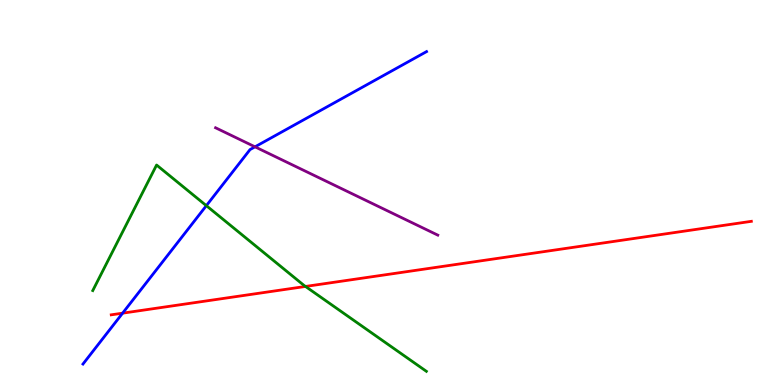[{'lines': ['blue', 'red'], 'intersections': [{'x': 1.58, 'y': 1.87}]}, {'lines': ['green', 'red'], 'intersections': [{'x': 3.94, 'y': 2.56}]}, {'lines': ['purple', 'red'], 'intersections': []}, {'lines': ['blue', 'green'], 'intersections': [{'x': 2.66, 'y': 4.66}]}, {'lines': ['blue', 'purple'], 'intersections': [{'x': 3.29, 'y': 6.19}]}, {'lines': ['green', 'purple'], 'intersections': []}]